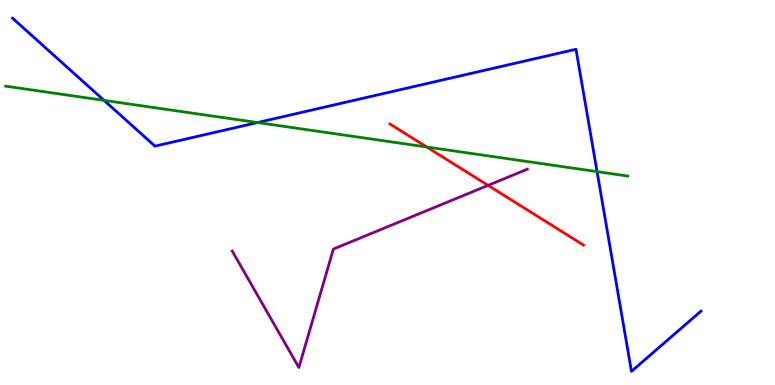[{'lines': ['blue', 'red'], 'intersections': []}, {'lines': ['green', 'red'], 'intersections': [{'x': 5.51, 'y': 6.18}]}, {'lines': ['purple', 'red'], 'intersections': [{'x': 6.3, 'y': 5.19}]}, {'lines': ['blue', 'green'], 'intersections': [{'x': 1.34, 'y': 7.39}, {'x': 3.32, 'y': 6.82}, {'x': 7.7, 'y': 5.54}]}, {'lines': ['blue', 'purple'], 'intersections': []}, {'lines': ['green', 'purple'], 'intersections': []}]